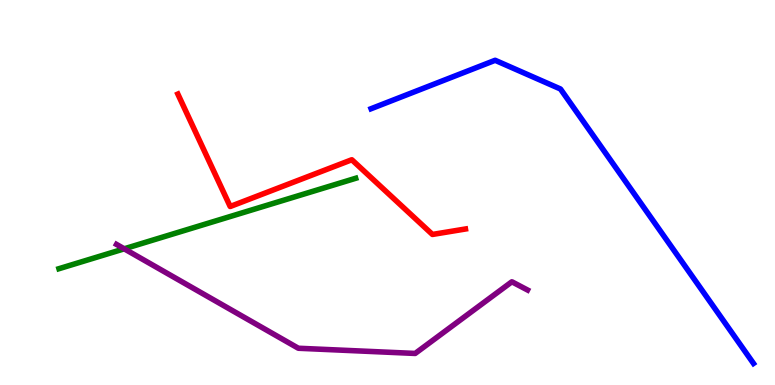[{'lines': ['blue', 'red'], 'intersections': []}, {'lines': ['green', 'red'], 'intersections': []}, {'lines': ['purple', 'red'], 'intersections': []}, {'lines': ['blue', 'green'], 'intersections': []}, {'lines': ['blue', 'purple'], 'intersections': []}, {'lines': ['green', 'purple'], 'intersections': [{'x': 1.6, 'y': 3.54}]}]